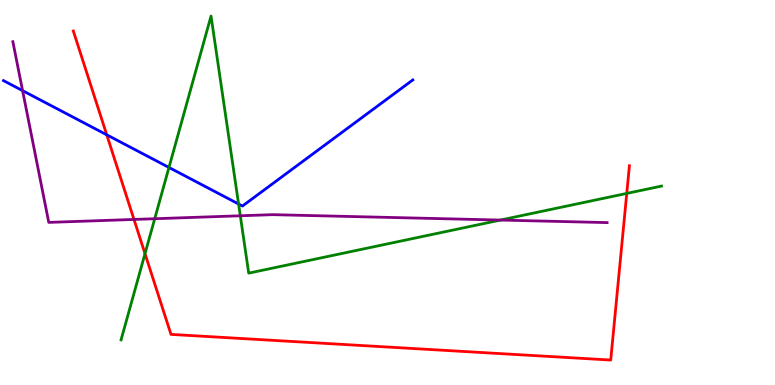[{'lines': ['blue', 'red'], 'intersections': [{'x': 1.38, 'y': 6.5}]}, {'lines': ['green', 'red'], 'intersections': [{'x': 1.87, 'y': 3.41}, {'x': 8.09, 'y': 4.98}]}, {'lines': ['purple', 'red'], 'intersections': [{'x': 1.73, 'y': 4.3}]}, {'lines': ['blue', 'green'], 'intersections': [{'x': 2.18, 'y': 5.65}, {'x': 3.08, 'y': 4.7}]}, {'lines': ['blue', 'purple'], 'intersections': [{'x': 0.291, 'y': 7.65}]}, {'lines': ['green', 'purple'], 'intersections': [{'x': 2.0, 'y': 4.32}, {'x': 3.1, 'y': 4.4}, {'x': 6.46, 'y': 4.28}]}]